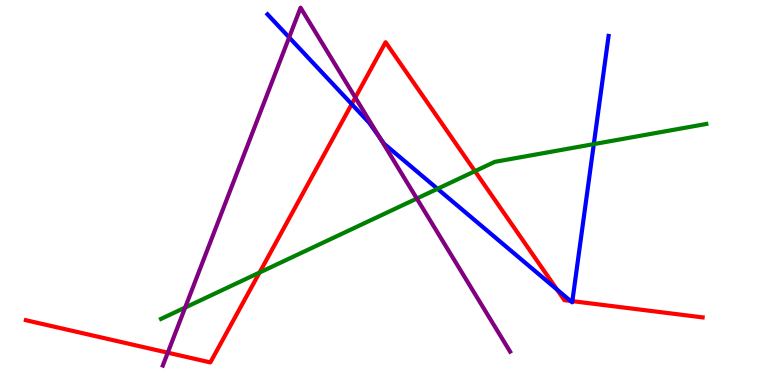[{'lines': ['blue', 'red'], 'intersections': [{'x': 4.54, 'y': 7.3}, {'x': 7.19, 'y': 2.48}, {'x': 7.36, 'y': 2.18}, {'x': 7.39, 'y': 2.18}]}, {'lines': ['green', 'red'], 'intersections': [{'x': 3.35, 'y': 2.92}, {'x': 6.13, 'y': 5.55}]}, {'lines': ['purple', 'red'], 'intersections': [{'x': 2.16, 'y': 0.84}, {'x': 4.58, 'y': 7.47}]}, {'lines': ['blue', 'green'], 'intersections': [{'x': 5.65, 'y': 5.1}, {'x': 7.66, 'y': 6.26}]}, {'lines': ['blue', 'purple'], 'intersections': [{'x': 3.73, 'y': 9.03}, {'x': 4.9, 'y': 6.44}]}, {'lines': ['green', 'purple'], 'intersections': [{'x': 2.39, 'y': 2.01}, {'x': 5.38, 'y': 4.84}]}]